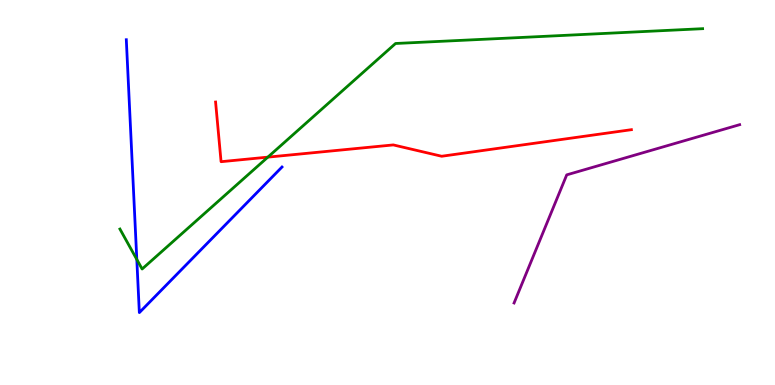[{'lines': ['blue', 'red'], 'intersections': []}, {'lines': ['green', 'red'], 'intersections': [{'x': 3.46, 'y': 5.92}]}, {'lines': ['purple', 'red'], 'intersections': []}, {'lines': ['blue', 'green'], 'intersections': [{'x': 1.77, 'y': 3.26}]}, {'lines': ['blue', 'purple'], 'intersections': []}, {'lines': ['green', 'purple'], 'intersections': []}]